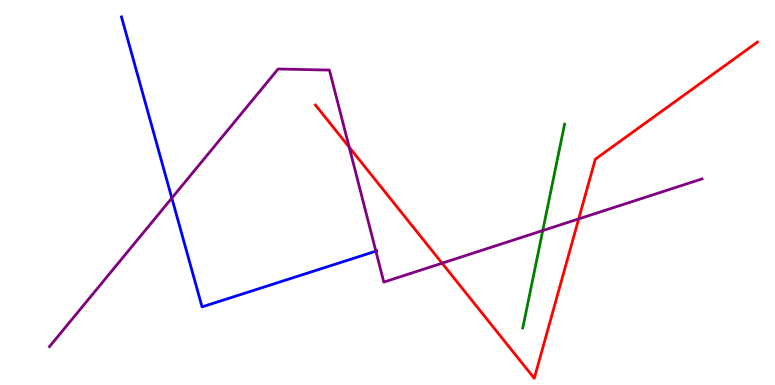[{'lines': ['blue', 'red'], 'intersections': []}, {'lines': ['green', 'red'], 'intersections': []}, {'lines': ['purple', 'red'], 'intersections': [{'x': 4.51, 'y': 6.18}, {'x': 5.7, 'y': 3.16}, {'x': 7.47, 'y': 4.31}]}, {'lines': ['blue', 'green'], 'intersections': []}, {'lines': ['blue', 'purple'], 'intersections': [{'x': 2.22, 'y': 4.86}, {'x': 4.85, 'y': 3.48}]}, {'lines': ['green', 'purple'], 'intersections': [{'x': 7.0, 'y': 4.01}]}]